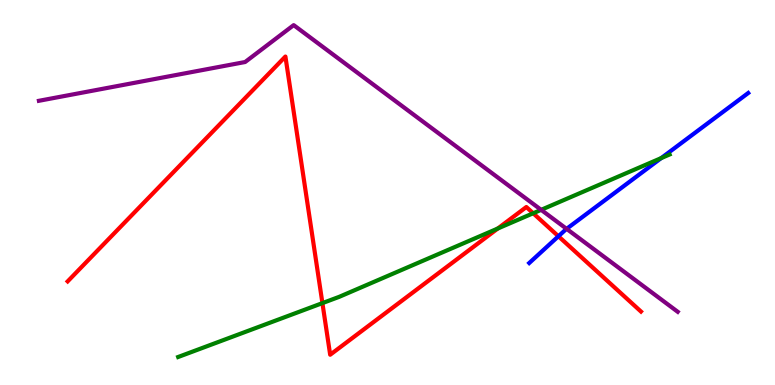[{'lines': ['blue', 'red'], 'intersections': [{'x': 7.21, 'y': 3.86}]}, {'lines': ['green', 'red'], 'intersections': [{'x': 4.16, 'y': 2.13}, {'x': 6.42, 'y': 4.06}, {'x': 6.88, 'y': 4.46}]}, {'lines': ['purple', 'red'], 'intersections': []}, {'lines': ['blue', 'green'], 'intersections': [{'x': 8.53, 'y': 5.89}]}, {'lines': ['blue', 'purple'], 'intersections': [{'x': 7.31, 'y': 4.06}]}, {'lines': ['green', 'purple'], 'intersections': [{'x': 6.98, 'y': 4.55}]}]